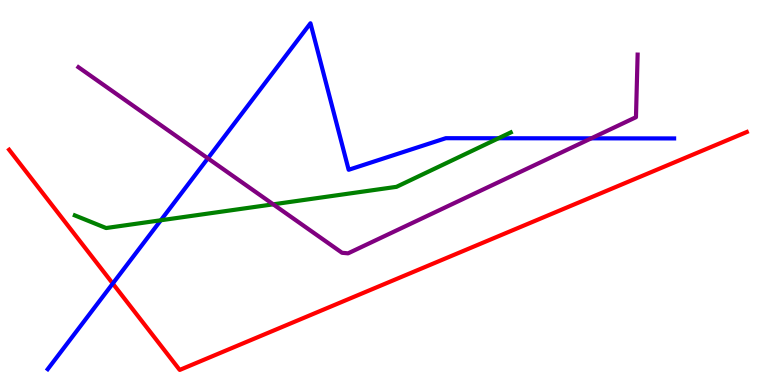[{'lines': ['blue', 'red'], 'intersections': [{'x': 1.46, 'y': 2.64}]}, {'lines': ['green', 'red'], 'intersections': []}, {'lines': ['purple', 'red'], 'intersections': []}, {'lines': ['blue', 'green'], 'intersections': [{'x': 2.08, 'y': 4.28}, {'x': 6.43, 'y': 6.41}]}, {'lines': ['blue', 'purple'], 'intersections': [{'x': 2.68, 'y': 5.89}, {'x': 7.63, 'y': 6.41}]}, {'lines': ['green', 'purple'], 'intersections': [{'x': 3.53, 'y': 4.69}]}]